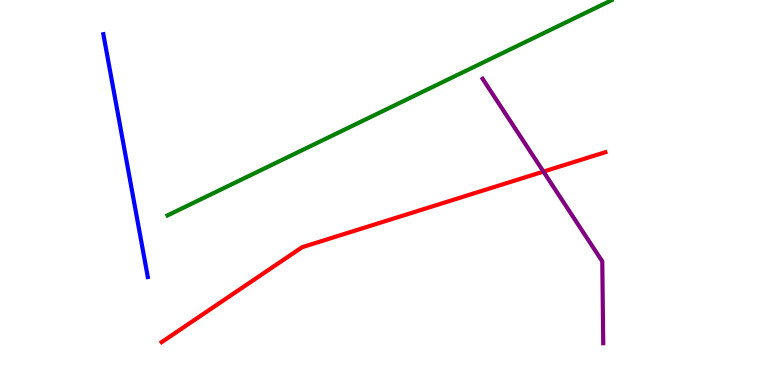[{'lines': ['blue', 'red'], 'intersections': []}, {'lines': ['green', 'red'], 'intersections': []}, {'lines': ['purple', 'red'], 'intersections': [{'x': 7.01, 'y': 5.54}]}, {'lines': ['blue', 'green'], 'intersections': []}, {'lines': ['blue', 'purple'], 'intersections': []}, {'lines': ['green', 'purple'], 'intersections': []}]